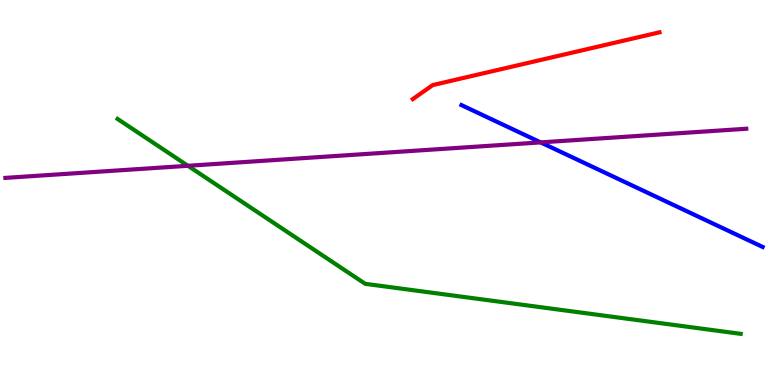[{'lines': ['blue', 'red'], 'intersections': []}, {'lines': ['green', 'red'], 'intersections': []}, {'lines': ['purple', 'red'], 'intersections': []}, {'lines': ['blue', 'green'], 'intersections': []}, {'lines': ['blue', 'purple'], 'intersections': [{'x': 6.98, 'y': 6.3}]}, {'lines': ['green', 'purple'], 'intersections': [{'x': 2.42, 'y': 5.69}]}]